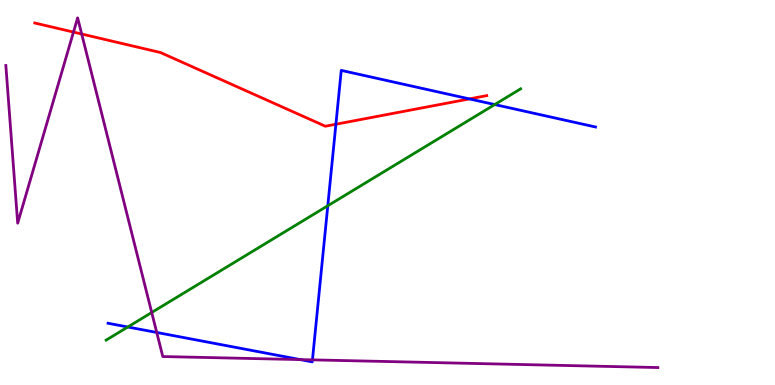[{'lines': ['blue', 'red'], 'intersections': [{'x': 4.33, 'y': 6.77}, {'x': 6.06, 'y': 7.43}]}, {'lines': ['green', 'red'], 'intersections': []}, {'lines': ['purple', 'red'], 'intersections': [{'x': 0.948, 'y': 9.17}, {'x': 1.05, 'y': 9.12}]}, {'lines': ['blue', 'green'], 'intersections': [{'x': 1.65, 'y': 1.51}, {'x': 4.23, 'y': 4.66}, {'x': 6.38, 'y': 7.28}]}, {'lines': ['blue', 'purple'], 'intersections': [{'x': 2.02, 'y': 1.36}, {'x': 3.87, 'y': 0.66}, {'x': 4.03, 'y': 0.653}]}, {'lines': ['green', 'purple'], 'intersections': [{'x': 1.96, 'y': 1.88}]}]